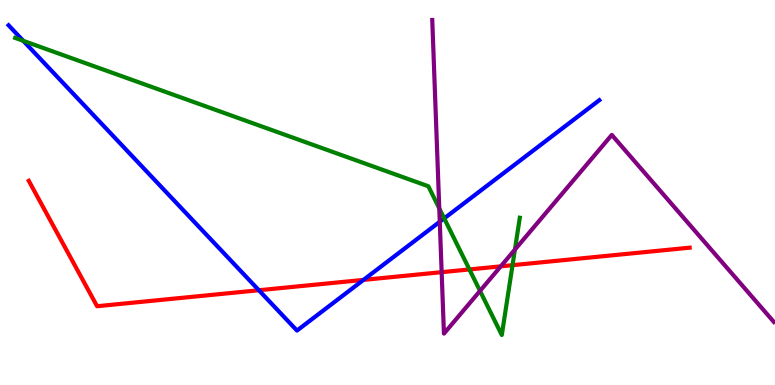[{'lines': ['blue', 'red'], 'intersections': [{'x': 3.34, 'y': 2.46}, {'x': 4.69, 'y': 2.73}]}, {'lines': ['green', 'red'], 'intersections': [{'x': 6.06, 'y': 3.0}, {'x': 6.61, 'y': 3.11}]}, {'lines': ['purple', 'red'], 'intersections': [{'x': 5.7, 'y': 2.93}, {'x': 6.46, 'y': 3.08}]}, {'lines': ['blue', 'green'], 'intersections': [{'x': 0.3, 'y': 8.94}, {'x': 5.73, 'y': 4.33}]}, {'lines': ['blue', 'purple'], 'intersections': [{'x': 5.67, 'y': 4.24}]}, {'lines': ['green', 'purple'], 'intersections': [{'x': 5.67, 'y': 4.59}, {'x': 6.19, 'y': 2.44}, {'x': 6.64, 'y': 3.52}]}]